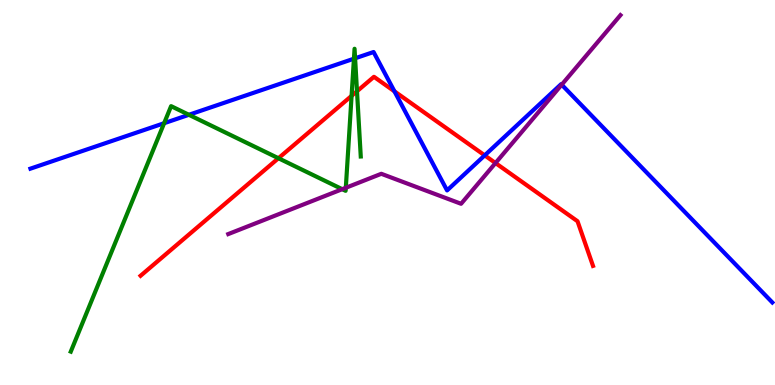[{'lines': ['blue', 'red'], 'intersections': [{'x': 5.09, 'y': 7.63}, {'x': 6.25, 'y': 5.96}]}, {'lines': ['green', 'red'], 'intersections': [{'x': 3.59, 'y': 5.89}, {'x': 4.54, 'y': 7.51}, {'x': 4.61, 'y': 7.63}]}, {'lines': ['purple', 'red'], 'intersections': [{'x': 6.39, 'y': 5.77}]}, {'lines': ['blue', 'green'], 'intersections': [{'x': 2.12, 'y': 6.8}, {'x': 2.44, 'y': 7.02}, {'x': 4.57, 'y': 8.48}, {'x': 4.58, 'y': 8.49}]}, {'lines': ['blue', 'purple'], 'intersections': [{'x': 7.25, 'y': 7.8}]}, {'lines': ['green', 'purple'], 'intersections': [{'x': 4.42, 'y': 5.09}, {'x': 4.46, 'y': 5.12}]}]